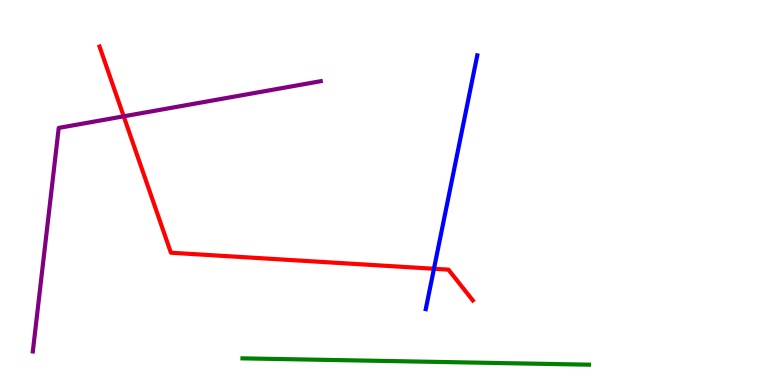[{'lines': ['blue', 'red'], 'intersections': [{'x': 5.6, 'y': 3.02}]}, {'lines': ['green', 'red'], 'intersections': []}, {'lines': ['purple', 'red'], 'intersections': [{'x': 1.6, 'y': 6.98}]}, {'lines': ['blue', 'green'], 'intersections': []}, {'lines': ['blue', 'purple'], 'intersections': []}, {'lines': ['green', 'purple'], 'intersections': []}]